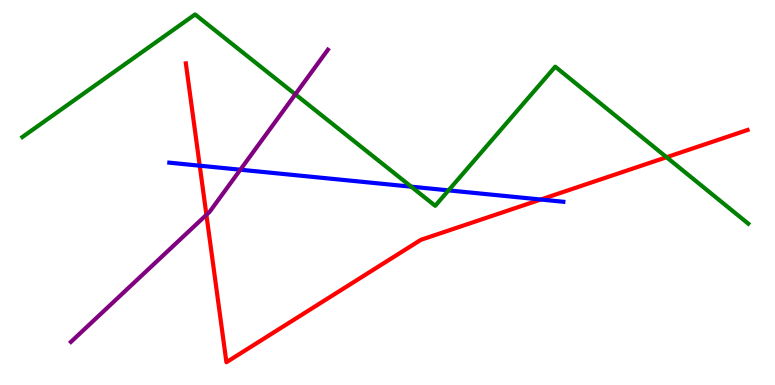[{'lines': ['blue', 'red'], 'intersections': [{'x': 2.58, 'y': 5.7}, {'x': 6.98, 'y': 4.82}]}, {'lines': ['green', 'red'], 'intersections': [{'x': 8.6, 'y': 5.92}]}, {'lines': ['purple', 'red'], 'intersections': [{'x': 2.66, 'y': 4.42}]}, {'lines': ['blue', 'green'], 'intersections': [{'x': 5.31, 'y': 5.15}, {'x': 5.79, 'y': 5.06}]}, {'lines': ['blue', 'purple'], 'intersections': [{'x': 3.1, 'y': 5.59}]}, {'lines': ['green', 'purple'], 'intersections': [{'x': 3.81, 'y': 7.55}]}]